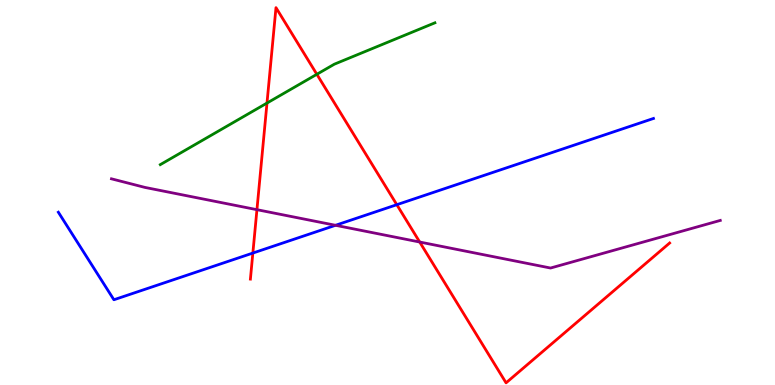[{'lines': ['blue', 'red'], 'intersections': [{'x': 3.26, 'y': 3.43}, {'x': 5.12, 'y': 4.68}]}, {'lines': ['green', 'red'], 'intersections': [{'x': 3.45, 'y': 7.32}, {'x': 4.09, 'y': 8.07}]}, {'lines': ['purple', 'red'], 'intersections': [{'x': 3.32, 'y': 4.55}, {'x': 5.42, 'y': 3.71}]}, {'lines': ['blue', 'green'], 'intersections': []}, {'lines': ['blue', 'purple'], 'intersections': [{'x': 4.33, 'y': 4.15}]}, {'lines': ['green', 'purple'], 'intersections': []}]